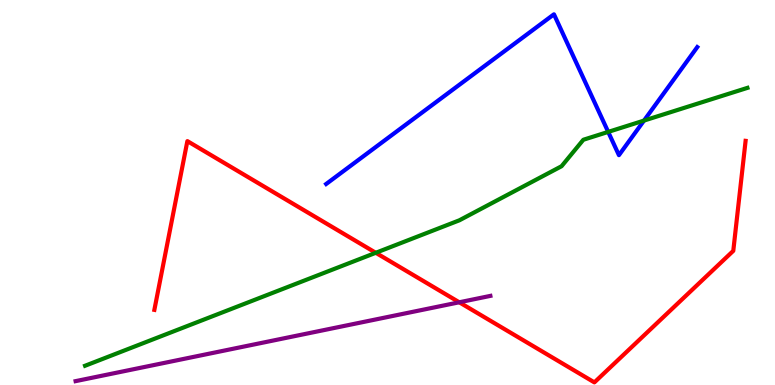[{'lines': ['blue', 'red'], 'intersections': []}, {'lines': ['green', 'red'], 'intersections': [{'x': 4.85, 'y': 3.43}]}, {'lines': ['purple', 'red'], 'intersections': [{'x': 5.93, 'y': 2.15}]}, {'lines': ['blue', 'green'], 'intersections': [{'x': 7.85, 'y': 6.57}, {'x': 8.31, 'y': 6.87}]}, {'lines': ['blue', 'purple'], 'intersections': []}, {'lines': ['green', 'purple'], 'intersections': []}]